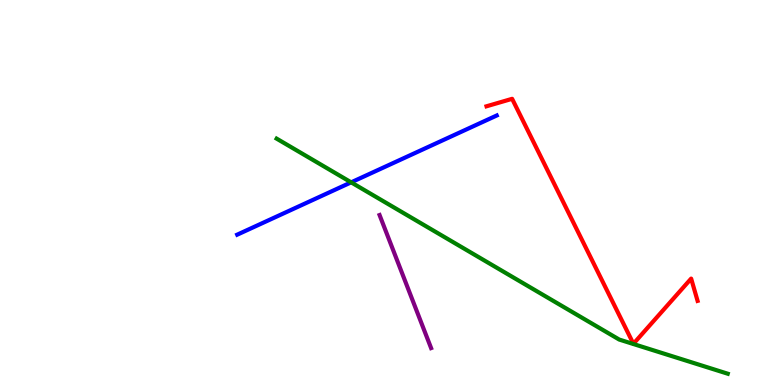[{'lines': ['blue', 'red'], 'intersections': []}, {'lines': ['green', 'red'], 'intersections': []}, {'lines': ['purple', 'red'], 'intersections': []}, {'lines': ['blue', 'green'], 'intersections': [{'x': 4.53, 'y': 5.26}]}, {'lines': ['blue', 'purple'], 'intersections': []}, {'lines': ['green', 'purple'], 'intersections': []}]